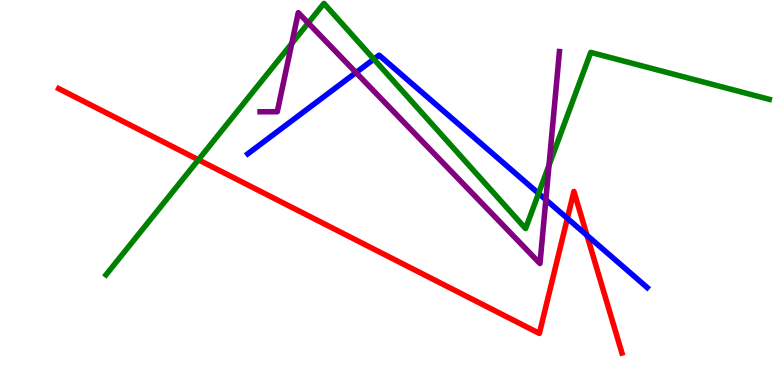[{'lines': ['blue', 'red'], 'intersections': [{'x': 7.32, 'y': 4.33}, {'x': 7.57, 'y': 3.89}]}, {'lines': ['green', 'red'], 'intersections': [{'x': 2.56, 'y': 5.85}]}, {'lines': ['purple', 'red'], 'intersections': []}, {'lines': ['blue', 'green'], 'intersections': [{'x': 4.82, 'y': 8.46}, {'x': 6.95, 'y': 4.98}]}, {'lines': ['blue', 'purple'], 'intersections': [{'x': 4.59, 'y': 8.12}, {'x': 7.04, 'y': 4.81}]}, {'lines': ['green', 'purple'], 'intersections': [{'x': 3.76, 'y': 8.87}, {'x': 3.98, 'y': 9.4}, {'x': 7.08, 'y': 5.71}]}]